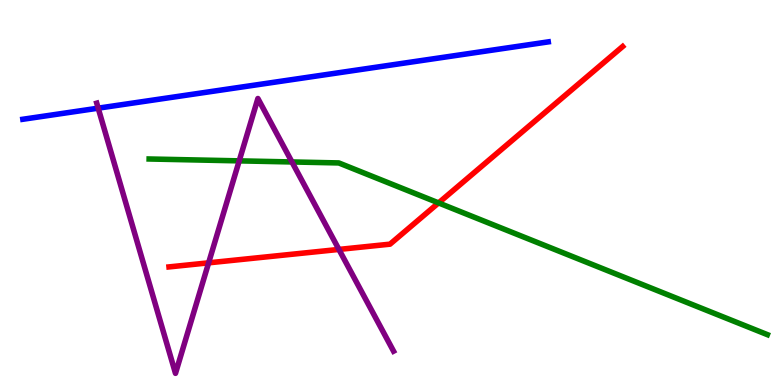[{'lines': ['blue', 'red'], 'intersections': []}, {'lines': ['green', 'red'], 'intersections': [{'x': 5.66, 'y': 4.73}]}, {'lines': ['purple', 'red'], 'intersections': [{'x': 2.69, 'y': 3.17}, {'x': 4.37, 'y': 3.52}]}, {'lines': ['blue', 'green'], 'intersections': []}, {'lines': ['blue', 'purple'], 'intersections': [{'x': 1.27, 'y': 7.19}]}, {'lines': ['green', 'purple'], 'intersections': [{'x': 3.09, 'y': 5.82}, {'x': 3.77, 'y': 5.79}]}]